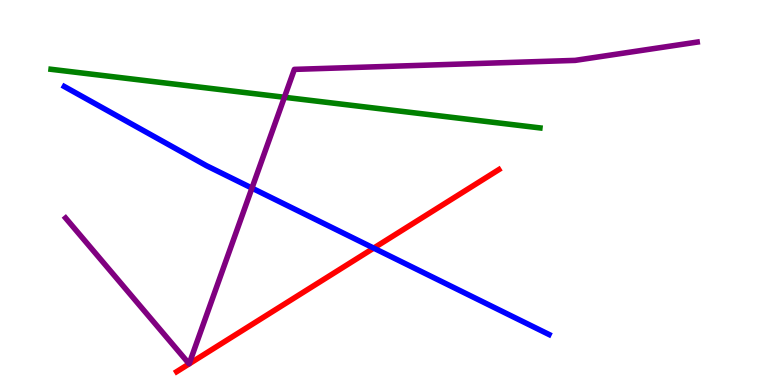[{'lines': ['blue', 'red'], 'intersections': [{'x': 4.82, 'y': 3.56}]}, {'lines': ['green', 'red'], 'intersections': []}, {'lines': ['purple', 'red'], 'intersections': []}, {'lines': ['blue', 'green'], 'intersections': []}, {'lines': ['blue', 'purple'], 'intersections': [{'x': 3.25, 'y': 5.11}]}, {'lines': ['green', 'purple'], 'intersections': [{'x': 3.67, 'y': 7.47}]}]